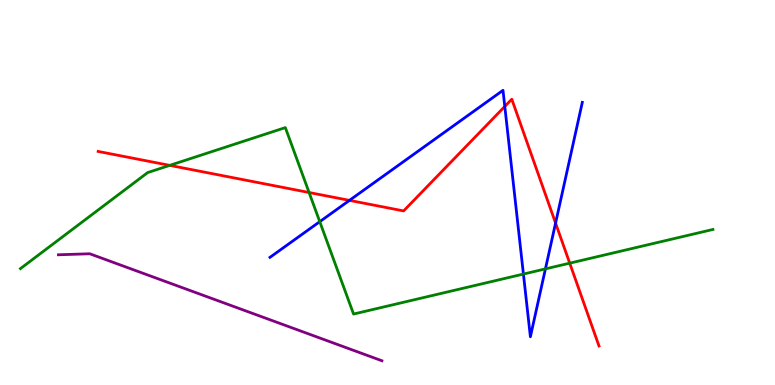[{'lines': ['blue', 'red'], 'intersections': [{'x': 4.51, 'y': 4.8}, {'x': 6.51, 'y': 7.24}, {'x': 7.17, 'y': 4.21}]}, {'lines': ['green', 'red'], 'intersections': [{'x': 2.19, 'y': 5.7}, {'x': 3.99, 'y': 5.0}, {'x': 7.35, 'y': 3.16}]}, {'lines': ['purple', 'red'], 'intersections': []}, {'lines': ['blue', 'green'], 'intersections': [{'x': 4.13, 'y': 4.24}, {'x': 6.75, 'y': 2.88}, {'x': 7.04, 'y': 3.02}]}, {'lines': ['blue', 'purple'], 'intersections': []}, {'lines': ['green', 'purple'], 'intersections': []}]